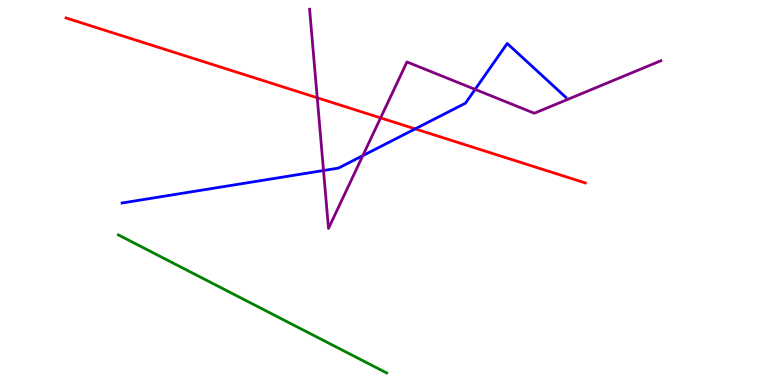[{'lines': ['blue', 'red'], 'intersections': [{'x': 5.36, 'y': 6.65}]}, {'lines': ['green', 'red'], 'intersections': []}, {'lines': ['purple', 'red'], 'intersections': [{'x': 4.09, 'y': 7.46}, {'x': 4.91, 'y': 6.94}]}, {'lines': ['blue', 'green'], 'intersections': []}, {'lines': ['blue', 'purple'], 'intersections': [{'x': 4.17, 'y': 5.57}, {'x': 4.68, 'y': 5.96}, {'x': 6.13, 'y': 7.68}]}, {'lines': ['green', 'purple'], 'intersections': []}]